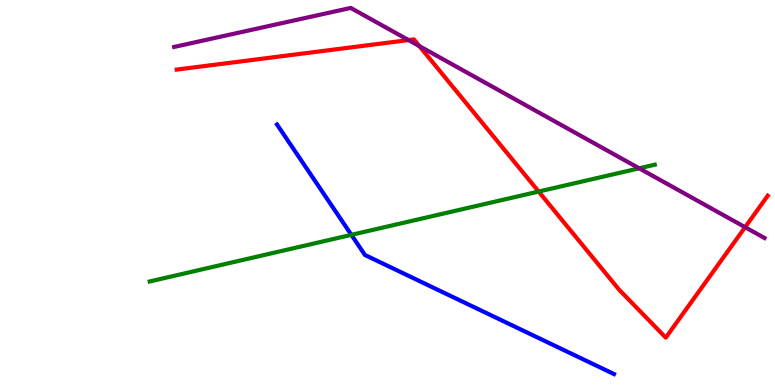[{'lines': ['blue', 'red'], 'intersections': []}, {'lines': ['green', 'red'], 'intersections': [{'x': 6.95, 'y': 5.02}]}, {'lines': ['purple', 'red'], 'intersections': [{'x': 5.27, 'y': 8.96}, {'x': 5.41, 'y': 8.8}, {'x': 9.61, 'y': 4.1}]}, {'lines': ['blue', 'green'], 'intersections': [{'x': 4.53, 'y': 3.9}]}, {'lines': ['blue', 'purple'], 'intersections': []}, {'lines': ['green', 'purple'], 'intersections': [{'x': 8.25, 'y': 5.63}]}]